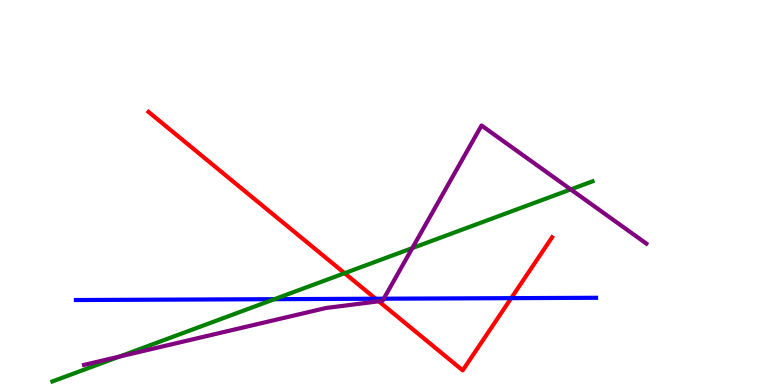[{'lines': ['blue', 'red'], 'intersections': [{'x': 4.85, 'y': 2.24}, {'x': 6.6, 'y': 2.26}]}, {'lines': ['green', 'red'], 'intersections': [{'x': 4.45, 'y': 2.9}]}, {'lines': ['purple', 'red'], 'intersections': [{'x': 4.89, 'y': 2.17}]}, {'lines': ['blue', 'green'], 'intersections': [{'x': 3.54, 'y': 2.23}]}, {'lines': ['blue', 'purple'], 'intersections': [{'x': 4.95, 'y': 2.24}]}, {'lines': ['green', 'purple'], 'intersections': [{'x': 1.54, 'y': 0.739}, {'x': 5.32, 'y': 3.56}, {'x': 7.36, 'y': 5.08}]}]